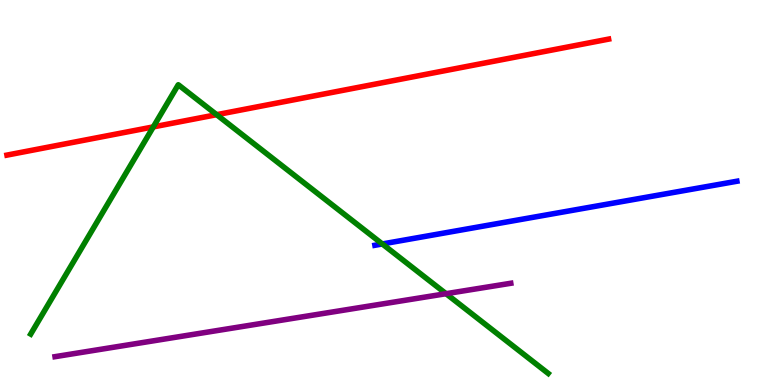[{'lines': ['blue', 'red'], 'intersections': []}, {'lines': ['green', 'red'], 'intersections': [{'x': 1.98, 'y': 6.7}, {'x': 2.8, 'y': 7.02}]}, {'lines': ['purple', 'red'], 'intersections': []}, {'lines': ['blue', 'green'], 'intersections': [{'x': 4.93, 'y': 3.66}]}, {'lines': ['blue', 'purple'], 'intersections': []}, {'lines': ['green', 'purple'], 'intersections': [{'x': 5.76, 'y': 2.37}]}]